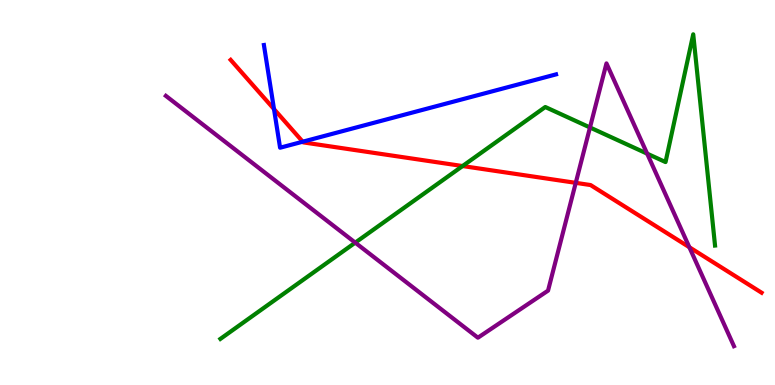[{'lines': ['blue', 'red'], 'intersections': [{'x': 3.54, 'y': 7.17}, {'x': 3.91, 'y': 6.32}]}, {'lines': ['green', 'red'], 'intersections': [{'x': 5.97, 'y': 5.69}]}, {'lines': ['purple', 'red'], 'intersections': [{'x': 7.43, 'y': 5.25}, {'x': 8.89, 'y': 3.58}]}, {'lines': ['blue', 'green'], 'intersections': []}, {'lines': ['blue', 'purple'], 'intersections': []}, {'lines': ['green', 'purple'], 'intersections': [{'x': 4.58, 'y': 3.7}, {'x': 7.61, 'y': 6.69}, {'x': 8.35, 'y': 6.01}]}]